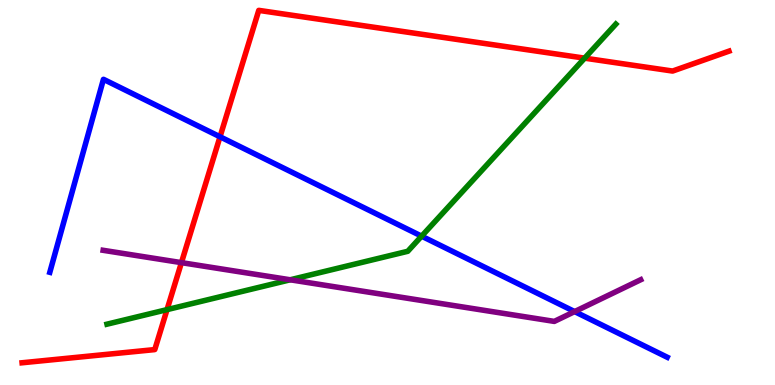[{'lines': ['blue', 'red'], 'intersections': [{'x': 2.84, 'y': 6.45}]}, {'lines': ['green', 'red'], 'intersections': [{'x': 2.16, 'y': 1.96}, {'x': 7.54, 'y': 8.49}]}, {'lines': ['purple', 'red'], 'intersections': [{'x': 2.34, 'y': 3.18}]}, {'lines': ['blue', 'green'], 'intersections': [{'x': 5.44, 'y': 3.87}]}, {'lines': ['blue', 'purple'], 'intersections': [{'x': 7.41, 'y': 1.91}]}, {'lines': ['green', 'purple'], 'intersections': [{'x': 3.74, 'y': 2.73}]}]